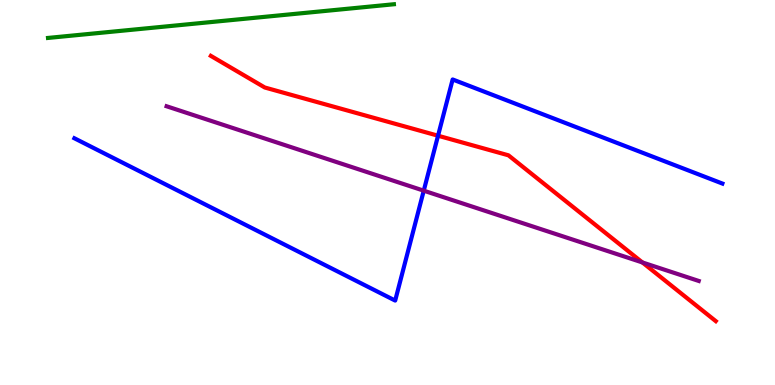[{'lines': ['blue', 'red'], 'intersections': [{'x': 5.65, 'y': 6.47}]}, {'lines': ['green', 'red'], 'intersections': []}, {'lines': ['purple', 'red'], 'intersections': [{'x': 8.29, 'y': 3.18}]}, {'lines': ['blue', 'green'], 'intersections': []}, {'lines': ['blue', 'purple'], 'intersections': [{'x': 5.47, 'y': 5.05}]}, {'lines': ['green', 'purple'], 'intersections': []}]